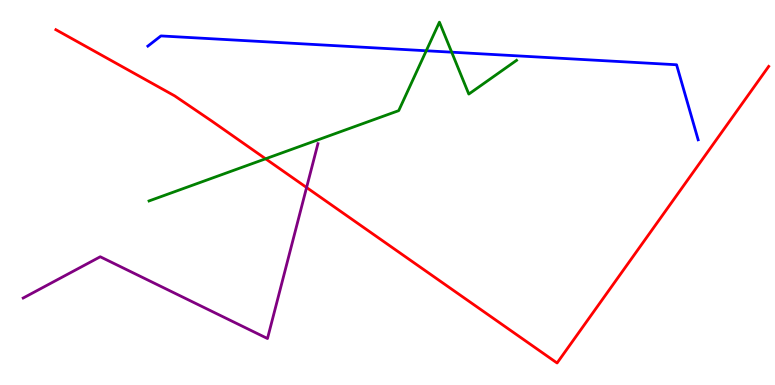[{'lines': ['blue', 'red'], 'intersections': []}, {'lines': ['green', 'red'], 'intersections': [{'x': 3.43, 'y': 5.88}]}, {'lines': ['purple', 'red'], 'intersections': [{'x': 3.96, 'y': 5.13}]}, {'lines': ['blue', 'green'], 'intersections': [{'x': 5.5, 'y': 8.68}, {'x': 5.83, 'y': 8.64}]}, {'lines': ['blue', 'purple'], 'intersections': []}, {'lines': ['green', 'purple'], 'intersections': []}]